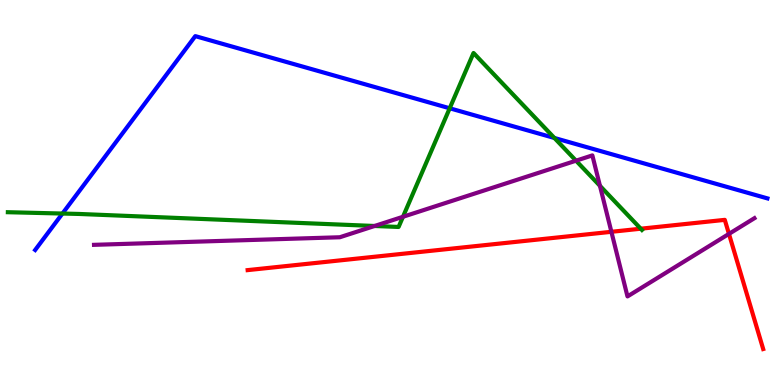[{'lines': ['blue', 'red'], 'intersections': []}, {'lines': ['green', 'red'], 'intersections': [{'x': 8.27, 'y': 4.06}]}, {'lines': ['purple', 'red'], 'intersections': [{'x': 7.89, 'y': 3.98}, {'x': 9.41, 'y': 3.93}]}, {'lines': ['blue', 'green'], 'intersections': [{'x': 0.806, 'y': 4.45}, {'x': 5.8, 'y': 7.19}, {'x': 7.15, 'y': 6.42}]}, {'lines': ['blue', 'purple'], 'intersections': []}, {'lines': ['green', 'purple'], 'intersections': [{'x': 4.83, 'y': 4.13}, {'x': 5.2, 'y': 4.37}, {'x': 7.43, 'y': 5.83}, {'x': 7.74, 'y': 5.17}]}]